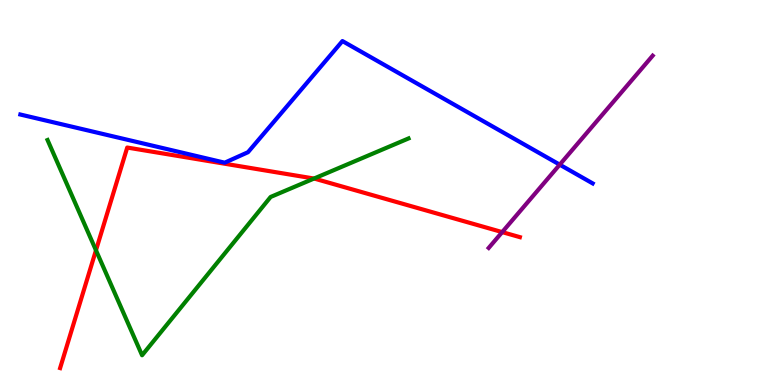[{'lines': ['blue', 'red'], 'intersections': []}, {'lines': ['green', 'red'], 'intersections': [{'x': 1.24, 'y': 3.5}, {'x': 4.05, 'y': 5.36}]}, {'lines': ['purple', 'red'], 'intersections': [{'x': 6.48, 'y': 3.97}]}, {'lines': ['blue', 'green'], 'intersections': []}, {'lines': ['blue', 'purple'], 'intersections': [{'x': 7.22, 'y': 5.72}]}, {'lines': ['green', 'purple'], 'intersections': []}]